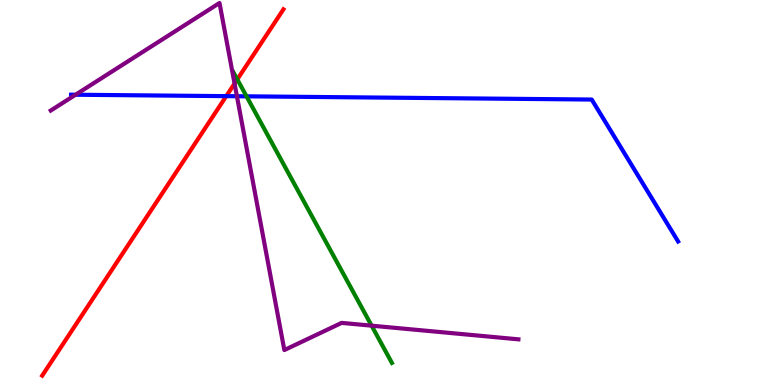[{'lines': ['blue', 'red'], 'intersections': [{'x': 2.92, 'y': 7.5}]}, {'lines': ['green', 'red'], 'intersections': [{'x': 3.06, 'y': 7.94}]}, {'lines': ['purple', 'red'], 'intersections': [{'x': 3.03, 'y': 7.83}]}, {'lines': ['blue', 'green'], 'intersections': [{'x': 3.18, 'y': 7.5}]}, {'lines': ['blue', 'purple'], 'intersections': [{'x': 0.975, 'y': 7.54}, {'x': 3.06, 'y': 7.5}]}, {'lines': ['green', 'purple'], 'intersections': [{'x': 4.79, 'y': 1.54}]}]